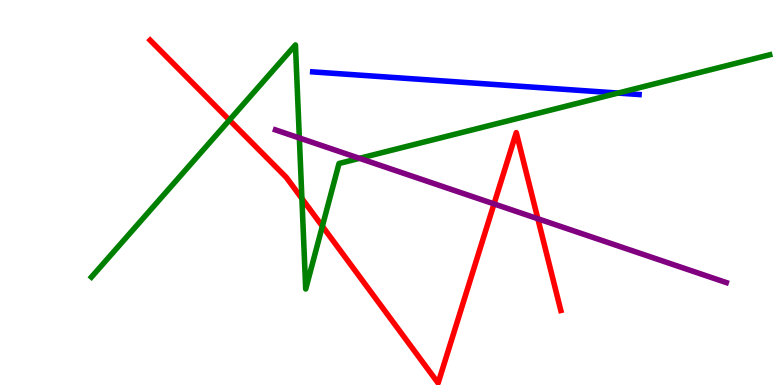[{'lines': ['blue', 'red'], 'intersections': []}, {'lines': ['green', 'red'], 'intersections': [{'x': 2.96, 'y': 6.88}, {'x': 3.9, 'y': 4.84}, {'x': 4.16, 'y': 4.12}]}, {'lines': ['purple', 'red'], 'intersections': [{'x': 6.37, 'y': 4.7}, {'x': 6.94, 'y': 4.32}]}, {'lines': ['blue', 'green'], 'intersections': [{'x': 7.98, 'y': 7.58}]}, {'lines': ['blue', 'purple'], 'intersections': []}, {'lines': ['green', 'purple'], 'intersections': [{'x': 3.86, 'y': 6.42}, {'x': 4.64, 'y': 5.89}]}]